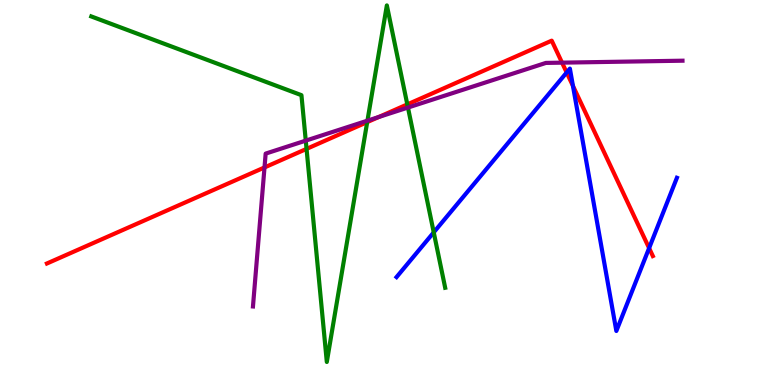[{'lines': ['blue', 'red'], 'intersections': [{'x': 7.31, 'y': 8.12}, {'x': 7.39, 'y': 7.77}, {'x': 8.38, 'y': 3.56}]}, {'lines': ['green', 'red'], 'intersections': [{'x': 3.96, 'y': 6.13}, {'x': 4.74, 'y': 6.83}, {'x': 5.26, 'y': 7.29}]}, {'lines': ['purple', 'red'], 'intersections': [{'x': 3.41, 'y': 5.65}, {'x': 4.89, 'y': 6.96}, {'x': 7.25, 'y': 8.37}]}, {'lines': ['blue', 'green'], 'intersections': [{'x': 5.6, 'y': 3.96}]}, {'lines': ['blue', 'purple'], 'intersections': []}, {'lines': ['green', 'purple'], 'intersections': [{'x': 3.95, 'y': 6.35}, {'x': 4.74, 'y': 6.87}, {'x': 5.26, 'y': 7.21}]}]